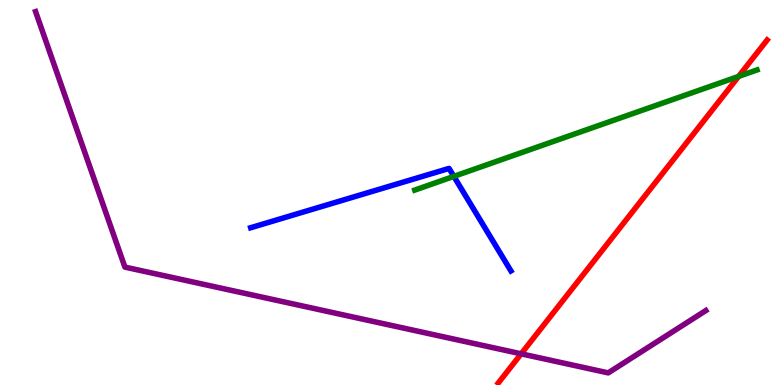[{'lines': ['blue', 'red'], 'intersections': []}, {'lines': ['green', 'red'], 'intersections': [{'x': 9.53, 'y': 8.02}]}, {'lines': ['purple', 'red'], 'intersections': [{'x': 6.72, 'y': 0.81}]}, {'lines': ['blue', 'green'], 'intersections': [{'x': 5.86, 'y': 5.42}]}, {'lines': ['blue', 'purple'], 'intersections': []}, {'lines': ['green', 'purple'], 'intersections': []}]